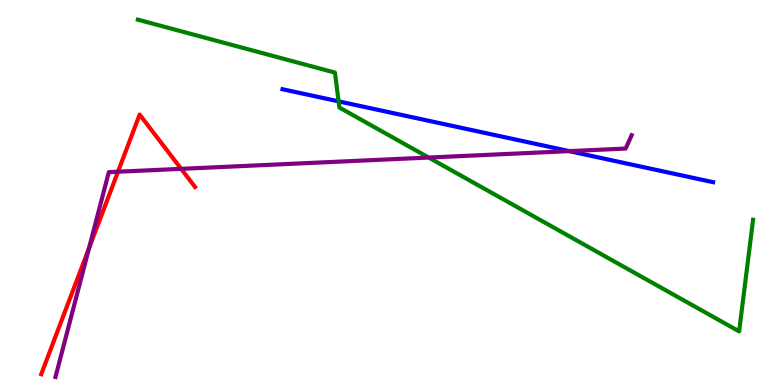[{'lines': ['blue', 'red'], 'intersections': []}, {'lines': ['green', 'red'], 'intersections': []}, {'lines': ['purple', 'red'], 'intersections': [{'x': 1.15, 'y': 3.56}, {'x': 1.52, 'y': 5.54}, {'x': 2.34, 'y': 5.61}]}, {'lines': ['blue', 'green'], 'intersections': [{'x': 4.37, 'y': 7.37}]}, {'lines': ['blue', 'purple'], 'intersections': [{'x': 7.35, 'y': 6.07}]}, {'lines': ['green', 'purple'], 'intersections': [{'x': 5.53, 'y': 5.91}]}]